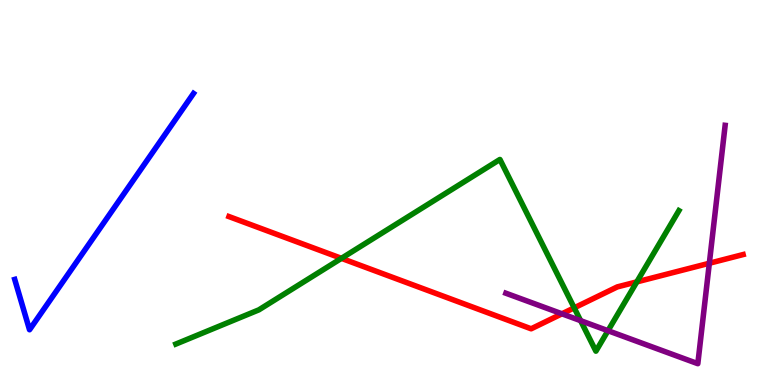[{'lines': ['blue', 'red'], 'intersections': []}, {'lines': ['green', 'red'], 'intersections': [{'x': 4.41, 'y': 3.29}, {'x': 7.41, 'y': 2.0}, {'x': 8.22, 'y': 2.68}]}, {'lines': ['purple', 'red'], 'intersections': [{'x': 7.25, 'y': 1.85}, {'x': 9.15, 'y': 3.16}]}, {'lines': ['blue', 'green'], 'intersections': []}, {'lines': ['blue', 'purple'], 'intersections': []}, {'lines': ['green', 'purple'], 'intersections': [{'x': 7.49, 'y': 1.67}, {'x': 7.85, 'y': 1.41}]}]